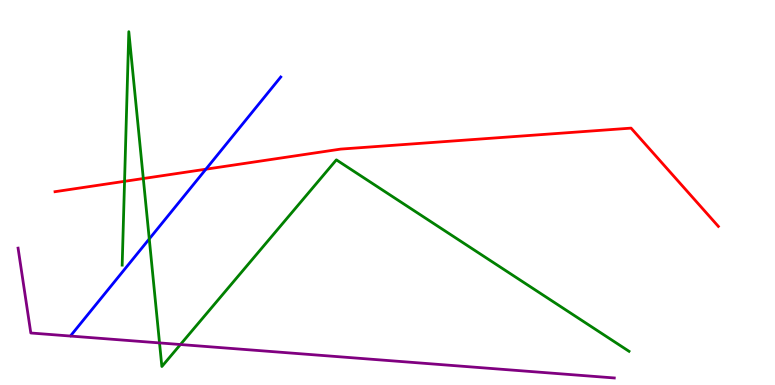[{'lines': ['blue', 'red'], 'intersections': [{'x': 2.66, 'y': 5.61}]}, {'lines': ['green', 'red'], 'intersections': [{'x': 1.61, 'y': 5.29}, {'x': 1.85, 'y': 5.36}]}, {'lines': ['purple', 'red'], 'intersections': []}, {'lines': ['blue', 'green'], 'intersections': [{'x': 1.93, 'y': 3.79}]}, {'lines': ['blue', 'purple'], 'intersections': []}, {'lines': ['green', 'purple'], 'intersections': [{'x': 2.06, 'y': 1.09}, {'x': 2.33, 'y': 1.05}]}]